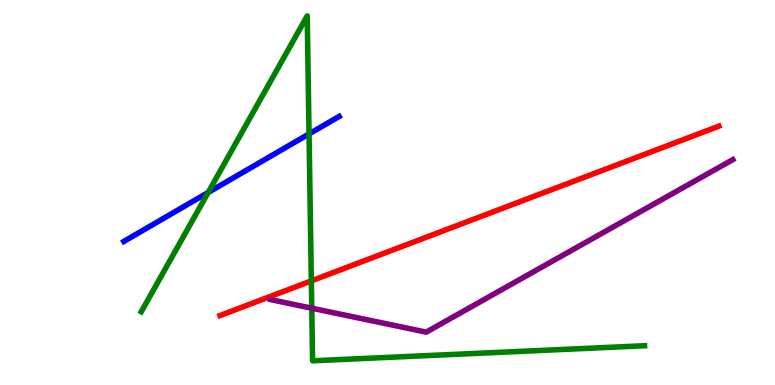[{'lines': ['blue', 'red'], 'intersections': []}, {'lines': ['green', 'red'], 'intersections': [{'x': 4.02, 'y': 2.7}]}, {'lines': ['purple', 'red'], 'intersections': []}, {'lines': ['blue', 'green'], 'intersections': [{'x': 2.69, 'y': 5.0}, {'x': 3.99, 'y': 6.52}]}, {'lines': ['blue', 'purple'], 'intersections': []}, {'lines': ['green', 'purple'], 'intersections': [{'x': 4.02, 'y': 1.99}]}]